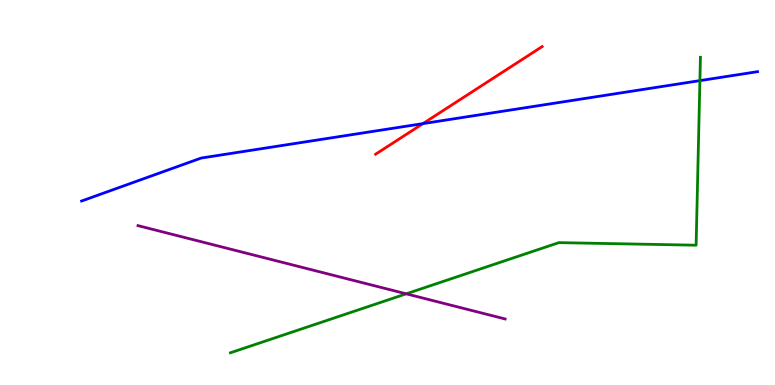[{'lines': ['blue', 'red'], 'intersections': [{'x': 5.46, 'y': 6.79}]}, {'lines': ['green', 'red'], 'intersections': []}, {'lines': ['purple', 'red'], 'intersections': []}, {'lines': ['blue', 'green'], 'intersections': [{'x': 9.03, 'y': 7.91}]}, {'lines': ['blue', 'purple'], 'intersections': []}, {'lines': ['green', 'purple'], 'intersections': [{'x': 5.24, 'y': 2.37}]}]